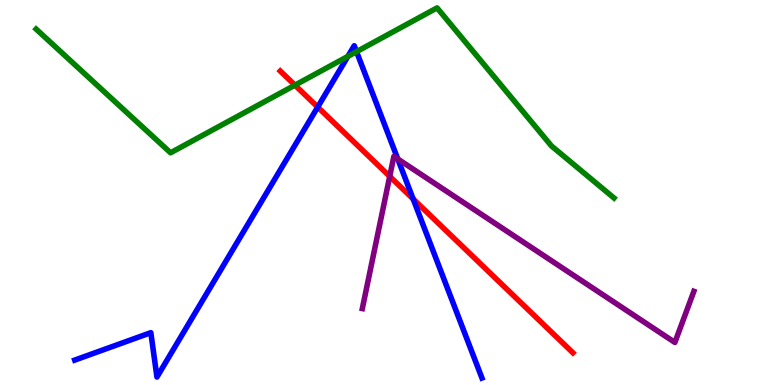[{'lines': ['blue', 'red'], 'intersections': [{'x': 4.1, 'y': 7.22}, {'x': 5.33, 'y': 4.83}]}, {'lines': ['green', 'red'], 'intersections': [{'x': 3.81, 'y': 7.79}]}, {'lines': ['purple', 'red'], 'intersections': [{'x': 5.03, 'y': 5.42}]}, {'lines': ['blue', 'green'], 'intersections': [{'x': 4.49, 'y': 8.54}, {'x': 4.6, 'y': 8.66}]}, {'lines': ['blue', 'purple'], 'intersections': [{'x': 5.13, 'y': 5.87}]}, {'lines': ['green', 'purple'], 'intersections': []}]